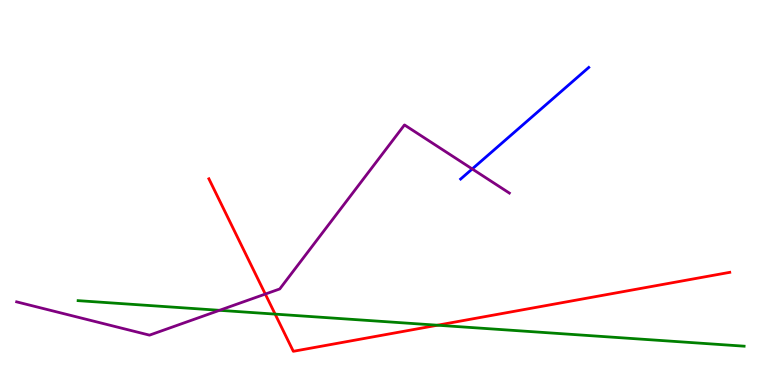[{'lines': ['blue', 'red'], 'intersections': []}, {'lines': ['green', 'red'], 'intersections': [{'x': 3.55, 'y': 1.84}, {'x': 5.64, 'y': 1.55}]}, {'lines': ['purple', 'red'], 'intersections': [{'x': 3.42, 'y': 2.36}]}, {'lines': ['blue', 'green'], 'intersections': []}, {'lines': ['blue', 'purple'], 'intersections': [{'x': 6.09, 'y': 5.61}]}, {'lines': ['green', 'purple'], 'intersections': [{'x': 2.83, 'y': 1.94}]}]